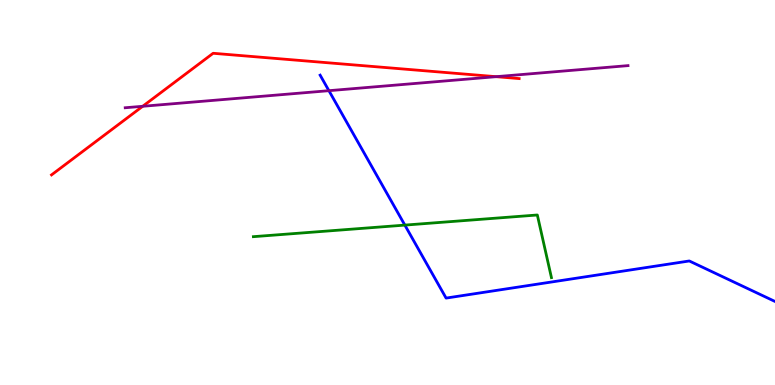[{'lines': ['blue', 'red'], 'intersections': []}, {'lines': ['green', 'red'], 'intersections': []}, {'lines': ['purple', 'red'], 'intersections': [{'x': 1.84, 'y': 7.24}, {'x': 6.4, 'y': 8.01}]}, {'lines': ['blue', 'green'], 'intersections': [{'x': 5.22, 'y': 4.15}]}, {'lines': ['blue', 'purple'], 'intersections': [{'x': 4.24, 'y': 7.64}]}, {'lines': ['green', 'purple'], 'intersections': []}]